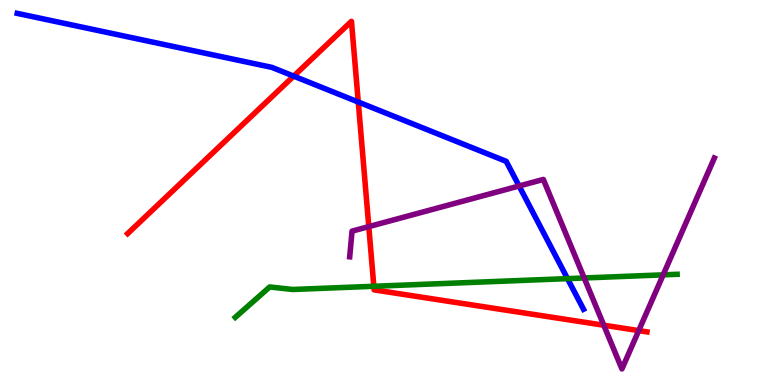[{'lines': ['blue', 'red'], 'intersections': [{'x': 3.79, 'y': 8.02}, {'x': 4.62, 'y': 7.35}]}, {'lines': ['green', 'red'], 'intersections': [{'x': 4.82, 'y': 2.56}]}, {'lines': ['purple', 'red'], 'intersections': [{'x': 4.76, 'y': 4.11}, {'x': 7.79, 'y': 1.55}, {'x': 8.24, 'y': 1.41}]}, {'lines': ['blue', 'green'], 'intersections': [{'x': 7.32, 'y': 2.76}]}, {'lines': ['blue', 'purple'], 'intersections': [{'x': 6.7, 'y': 5.17}]}, {'lines': ['green', 'purple'], 'intersections': [{'x': 7.54, 'y': 2.78}, {'x': 8.56, 'y': 2.86}]}]